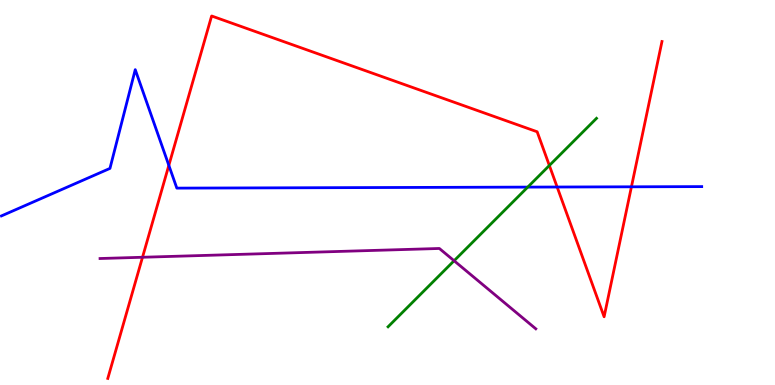[{'lines': ['blue', 'red'], 'intersections': [{'x': 2.18, 'y': 5.71}, {'x': 7.19, 'y': 5.14}, {'x': 8.15, 'y': 5.15}]}, {'lines': ['green', 'red'], 'intersections': [{'x': 7.09, 'y': 5.7}]}, {'lines': ['purple', 'red'], 'intersections': [{'x': 1.84, 'y': 3.32}]}, {'lines': ['blue', 'green'], 'intersections': [{'x': 6.81, 'y': 5.14}]}, {'lines': ['blue', 'purple'], 'intersections': []}, {'lines': ['green', 'purple'], 'intersections': [{'x': 5.86, 'y': 3.23}]}]